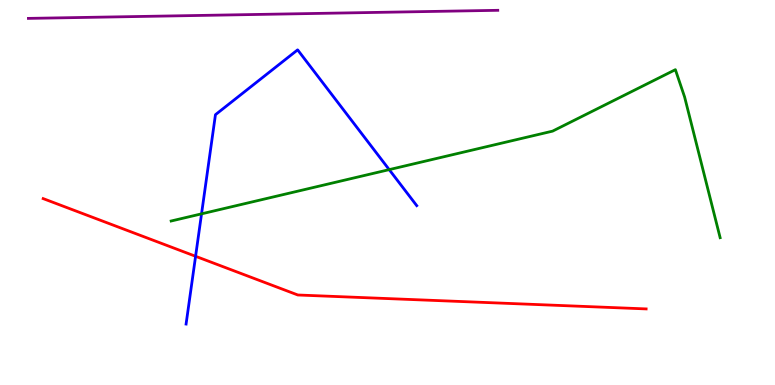[{'lines': ['blue', 'red'], 'intersections': [{'x': 2.52, 'y': 3.34}]}, {'lines': ['green', 'red'], 'intersections': []}, {'lines': ['purple', 'red'], 'intersections': []}, {'lines': ['blue', 'green'], 'intersections': [{'x': 2.6, 'y': 4.45}, {'x': 5.02, 'y': 5.59}]}, {'lines': ['blue', 'purple'], 'intersections': []}, {'lines': ['green', 'purple'], 'intersections': []}]